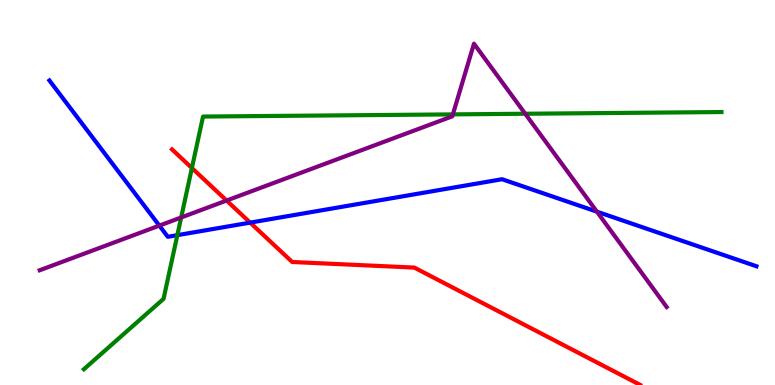[{'lines': ['blue', 'red'], 'intersections': [{'x': 3.23, 'y': 4.22}]}, {'lines': ['green', 'red'], 'intersections': [{'x': 2.48, 'y': 5.64}]}, {'lines': ['purple', 'red'], 'intersections': [{'x': 2.92, 'y': 4.79}]}, {'lines': ['blue', 'green'], 'intersections': [{'x': 2.29, 'y': 3.89}]}, {'lines': ['blue', 'purple'], 'intersections': [{'x': 2.06, 'y': 4.14}, {'x': 7.7, 'y': 4.5}]}, {'lines': ['green', 'purple'], 'intersections': [{'x': 2.34, 'y': 4.35}, {'x': 5.84, 'y': 7.03}, {'x': 6.78, 'y': 7.05}]}]